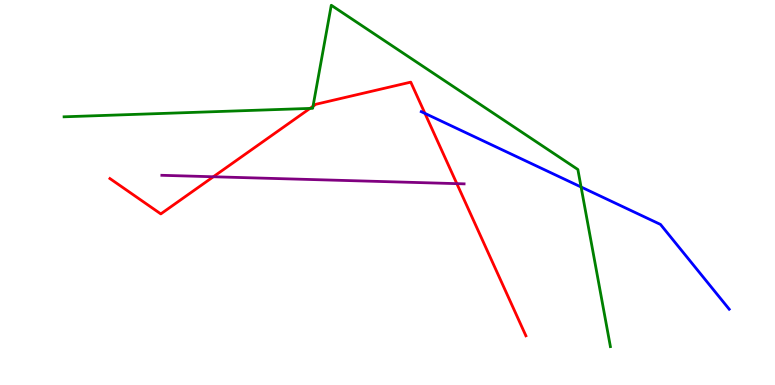[{'lines': ['blue', 'red'], 'intersections': [{'x': 5.48, 'y': 7.05}]}, {'lines': ['green', 'red'], 'intersections': [{'x': 4.0, 'y': 7.18}, {'x': 4.04, 'y': 7.24}]}, {'lines': ['purple', 'red'], 'intersections': [{'x': 2.75, 'y': 5.41}, {'x': 5.89, 'y': 5.23}]}, {'lines': ['blue', 'green'], 'intersections': [{'x': 7.5, 'y': 5.14}]}, {'lines': ['blue', 'purple'], 'intersections': []}, {'lines': ['green', 'purple'], 'intersections': []}]